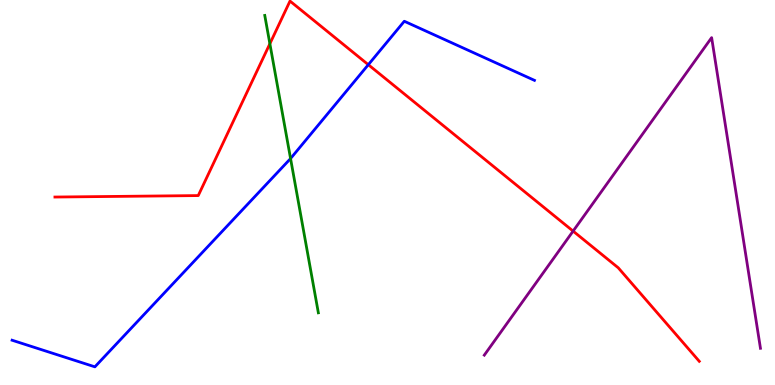[{'lines': ['blue', 'red'], 'intersections': [{'x': 4.75, 'y': 8.32}]}, {'lines': ['green', 'red'], 'intersections': [{'x': 3.48, 'y': 8.86}]}, {'lines': ['purple', 'red'], 'intersections': [{'x': 7.39, 'y': 4.0}]}, {'lines': ['blue', 'green'], 'intersections': [{'x': 3.75, 'y': 5.88}]}, {'lines': ['blue', 'purple'], 'intersections': []}, {'lines': ['green', 'purple'], 'intersections': []}]